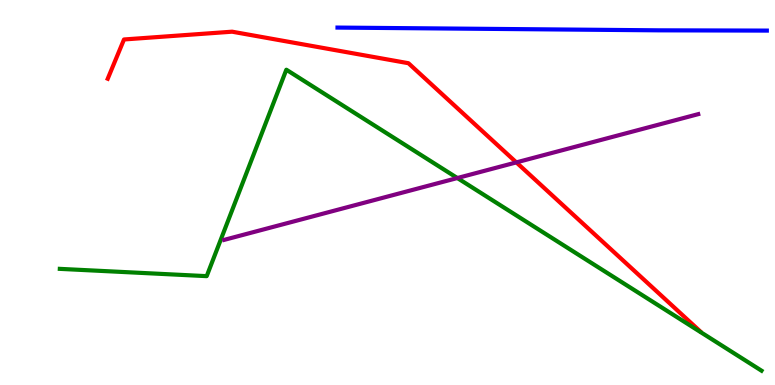[{'lines': ['blue', 'red'], 'intersections': []}, {'lines': ['green', 'red'], 'intersections': []}, {'lines': ['purple', 'red'], 'intersections': [{'x': 6.66, 'y': 5.78}]}, {'lines': ['blue', 'green'], 'intersections': []}, {'lines': ['blue', 'purple'], 'intersections': []}, {'lines': ['green', 'purple'], 'intersections': [{'x': 5.9, 'y': 5.38}]}]